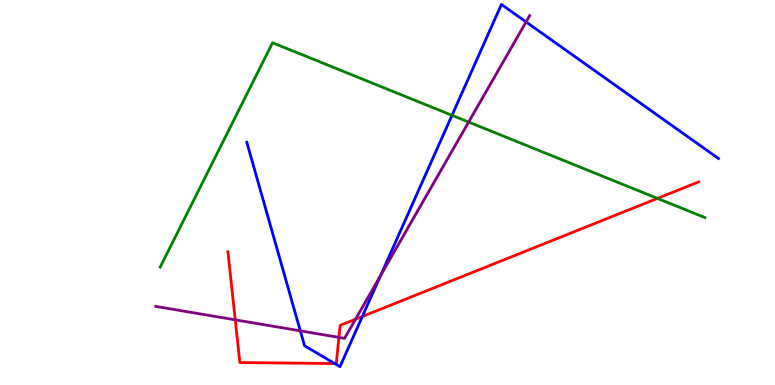[{'lines': ['blue', 'red'], 'intersections': [{'x': 4.32, 'y': 0.557}, {'x': 4.68, 'y': 1.78}]}, {'lines': ['green', 'red'], 'intersections': [{'x': 8.48, 'y': 4.85}]}, {'lines': ['purple', 'red'], 'intersections': [{'x': 3.04, 'y': 1.69}, {'x': 4.37, 'y': 1.24}, {'x': 4.59, 'y': 1.71}]}, {'lines': ['blue', 'green'], 'intersections': [{'x': 5.83, 'y': 7.0}]}, {'lines': ['blue', 'purple'], 'intersections': [{'x': 3.88, 'y': 1.41}, {'x': 4.91, 'y': 2.85}, {'x': 6.79, 'y': 9.43}]}, {'lines': ['green', 'purple'], 'intersections': [{'x': 6.05, 'y': 6.83}]}]